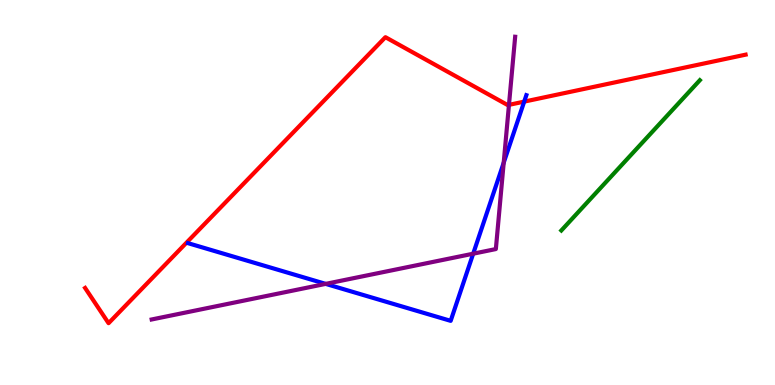[{'lines': ['blue', 'red'], 'intersections': [{'x': 6.76, 'y': 7.36}]}, {'lines': ['green', 'red'], 'intersections': []}, {'lines': ['purple', 'red'], 'intersections': [{'x': 6.57, 'y': 7.28}]}, {'lines': ['blue', 'green'], 'intersections': []}, {'lines': ['blue', 'purple'], 'intersections': [{'x': 4.2, 'y': 2.63}, {'x': 6.11, 'y': 3.41}, {'x': 6.5, 'y': 5.77}]}, {'lines': ['green', 'purple'], 'intersections': []}]